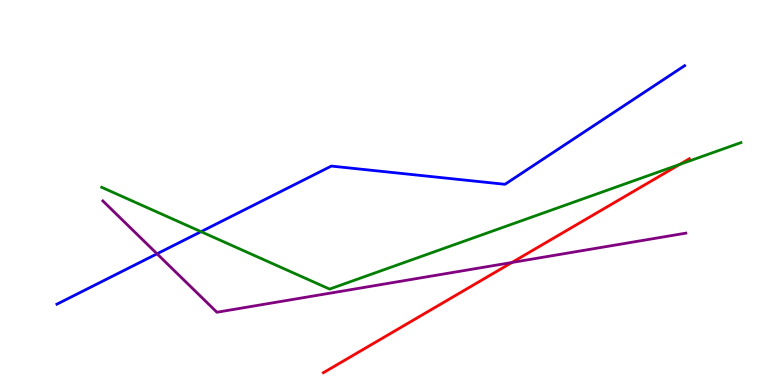[{'lines': ['blue', 'red'], 'intersections': []}, {'lines': ['green', 'red'], 'intersections': [{'x': 8.77, 'y': 5.73}]}, {'lines': ['purple', 'red'], 'intersections': [{'x': 6.61, 'y': 3.18}]}, {'lines': ['blue', 'green'], 'intersections': [{'x': 2.59, 'y': 3.98}]}, {'lines': ['blue', 'purple'], 'intersections': [{'x': 2.03, 'y': 3.41}]}, {'lines': ['green', 'purple'], 'intersections': []}]